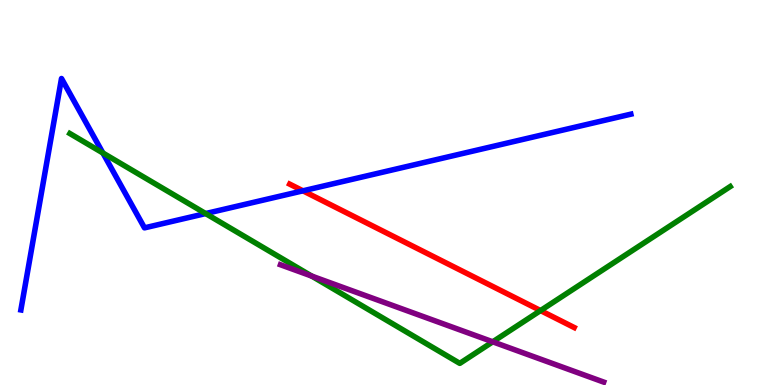[{'lines': ['blue', 'red'], 'intersections': [{'x': 3.91, 'y': 5.04}]}, {'lines': ['green', 'red'], 'intersections': [{'x': 6.97, 'y': 1.93}]}, {'lines': ['purple', 'red'], 'intersections': []}, {'lines': ['blue', 'green'], 'intersections': [{'x': 1.33, 'y': 6.03}, {'x': 2.65, 'y': 4.45}]}, {'lines': ['blue', 'purple'], 'intersections': []}, {'lines': ['green', 'purple'], 'intersections': [{'x': 4.02, 'y': 2.83}, {'x': 6.36, 'y': 1.12}]}]